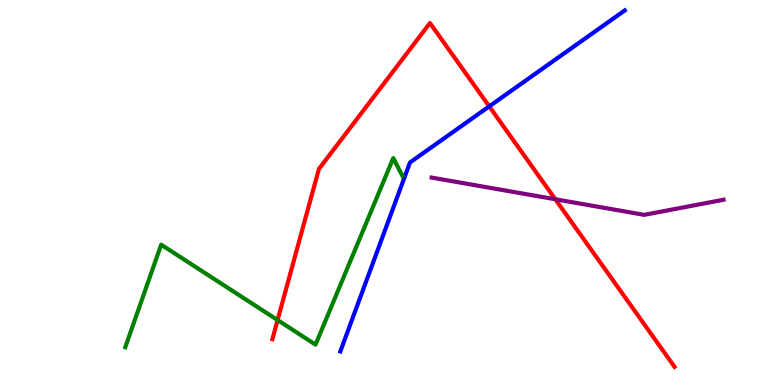[{'lines': ['blue', 'red'], 'intersections': [{'x': 6.31, 'y': 7.24}]}, {'lines': ['green', 'red'], 'intersections': [{'x': 3.58, 'y': 1.69}]}, {'lines': ['purple', 'red'], 'intersections': [{'x': 7.17, 'y': 4.82}]}, {'lines': ['blue', 'green'], 'intersections': []}, {'lines': ['blue', 'purple'], 'intersections': []}, {'lines': ['green', 'purple'], 'intersections': []}]